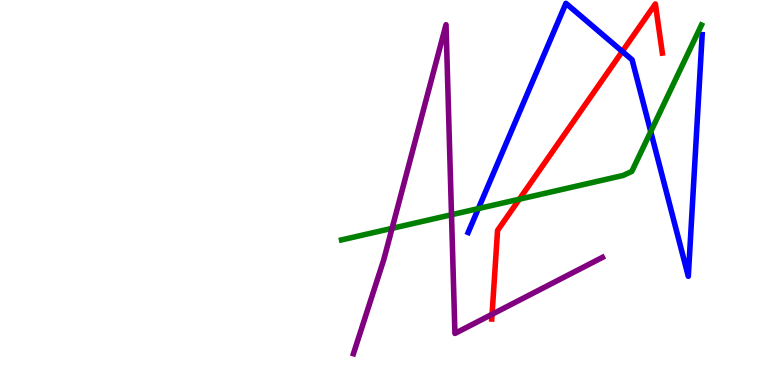[{'lines': ['blue', 'red'], 'intersections': [{'x': 8.03, 'y': 8.66}]}, {'lines': ['green', 'red'], 'intersections': [{'x': 6.7, 'y': 4.83}]}, {'lines': ['purple', 'red'], 'intersections': [{'x': 6.35, 'y': 1.84}]}, {'lines': ['blue', 'green'], 'intersections': [{'x': 6.17, 'y': 4.58}, {'x': 8.4, 'y': 6.58}]}, {'lines': ['blue', 'purple'], 'intersections': []}, {'lines': ['green', 'purple'], 'intersections': [{'x': 5.06, 'y': 4.07}, {'x': 5.83, 'y': 4.42}]}]